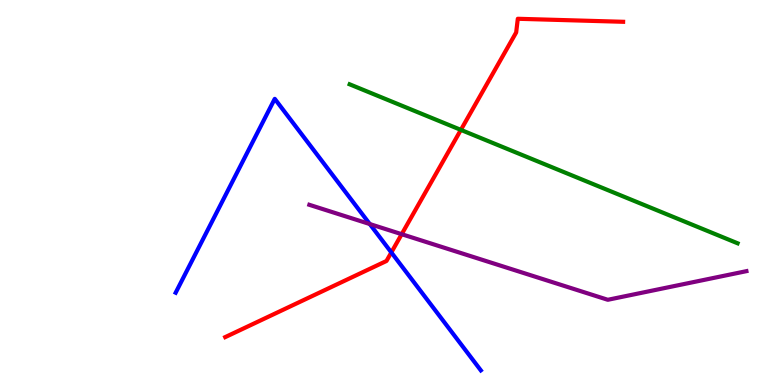[{'lines': ['blue', 'red'], 'intersections': [{'x': 5.05, 'y': 3.44}]}, {'lines': ['green', 'red'], 'intersections': [{'x': 5.95, 'y': 6.63}]}, {'lines': ['purple', 'red'], 'intersections': [{'x': 5.18, 'y': 3.92}]}, {'lines': ['blue', 'green'], 'intersections': []}, {'lines': ['blue', 'purple'], 'intersections': [{'x': 4.77, 'y': 4.18}]}, {'lines': ['green', 'purple'], 'intersections': []}]